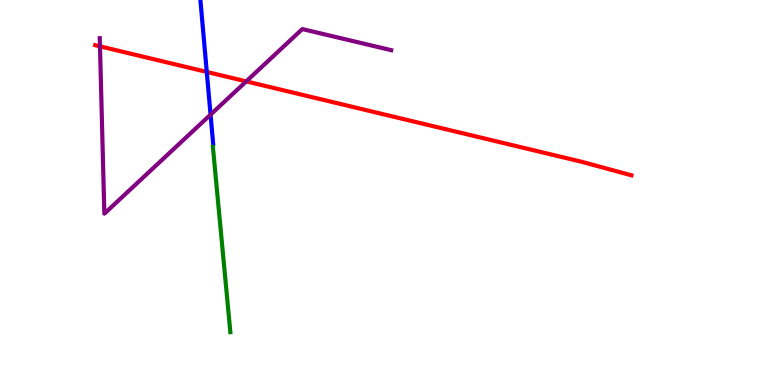[{'lines': ['blue', 'red'], 'intersections': [{'x': 2.67, 'y': 8.13}]}, {'lines': ['green', 'red'], 'intersections': []}, {'lines': ['purple', 'red'], 'intersections': [{'x': 1.29, 'y': 8.8}, {'x': 3.18, 'y': 7.89}]}, {'lines': ['blue', 'green'], 'intersections': []}, {'lines': ['blue', 'purple'], 'intersections': [{'x': 2.72, 'y': 7.02}]}, {'lines': ['green', 'purple'], 'intersections': []}]